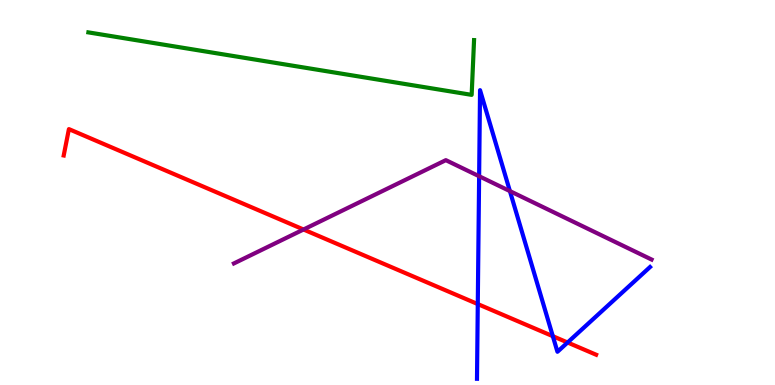[{'lines': ['blue', 'red'], 'intersections': [{'x': 6.16, 'y': 2.1}, {'x': 7.13, 'y': 1.27}, {'x': 7.32, 'y': 1.1}]}, {'lines': ['green', 'red'], 'intersections': []}, {'lines': ['purple', 'red'], 'intersections': [{'x': 3.92, 'y': 4.04}]}, {'lines': ['blue', 'green'], 'intersections': []}, {'lines': ['blue', 'purple'], 'intersections': [{'x': 6.18, 'y': 5.42}, {'x': 6.58, 'y': 5.04}]}, {'lines': ['green', 'purple'], 'intersections': []}]